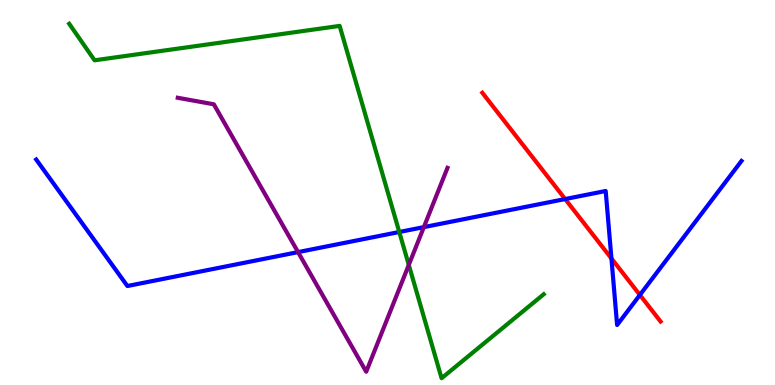[{'lines': ['blue', 'red'], 'intersections': [{'x': 7.29, 'y': 4.83}, {'x': 7.89, 'y': 3.29}, {'x': 8.26, 'y': 2.34}]}, {'lines': ['green', 'red'], 'intersections': []}, {'lines': ['purple', 'red'], 'intersections': []}, {'lines': ['blue', 'green'], 'intersections': [{'x': 5.15, 'y': 3.97}]}, {'lines': ['blue', 'purple'], 'intersections': [{'x': 3.85, 'y': 3.45}, {'x': 5.47, 'y': 4.1}]}, {'lines': ['green', 'purple'], 'intersections': [{'x': 5.27, 'y': 3.12}]}]